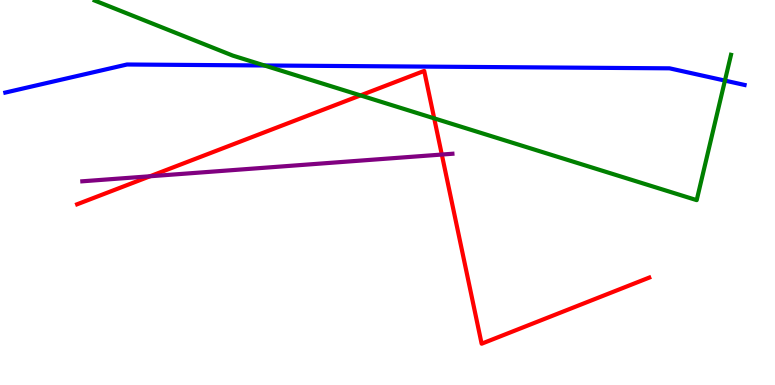[{'lines': ['blue', 'red'], 'intersections': []}, {'lines': ['green', 'red'], 'intersections': [{'x': 4.65, 'y': 7.52}, {'x': 5.6, 'y': 6.93}]}, {'lines': ['purple', 'red'], 'intersections': [{'x': 1.94, 'y': 5.42}, {'x': 5.7, 'y': 5.99}]}, {'lines': ['blue', 'green'], 'intersections': [{'x': 3.41, 'y': 8.3}, {'x': 9.35, 'y': 7.91}]}, {'lines': ['blue', 'purple'], 'intersections': []}, {'lines': ['green', 'purple'], 'intersections': []}]